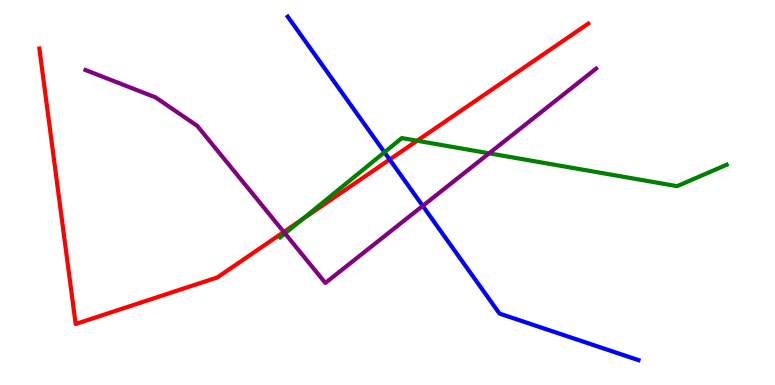[{'lines': ['blue', 'red'], 'intersections': [{'x': 5.03, 'y': 5.86}]}, {'lines': ['green', 'red'], 'intersections': [{'x': 3.9, 'y': 4.3}, {'x': 5.38, 'y': 6.34}]}, {'lines': ['purple', 'red'], 'intersections': [{'x': 3.66, 'y': 3.97}]}, {'lines': ['blue', 'green'], 'intersections': [{'x': 4.96, 'y': 6.05}]}, {'lines': ['blue', 'purple'], 'intersections': [{'x': 5.45, 'y': 4.65}]}, {'lines': ['green', 'purple'], 'intersections': [{'x': 3.68, 'y': 3.94}, {'x': 6.31, 'y': 6.02}]}]